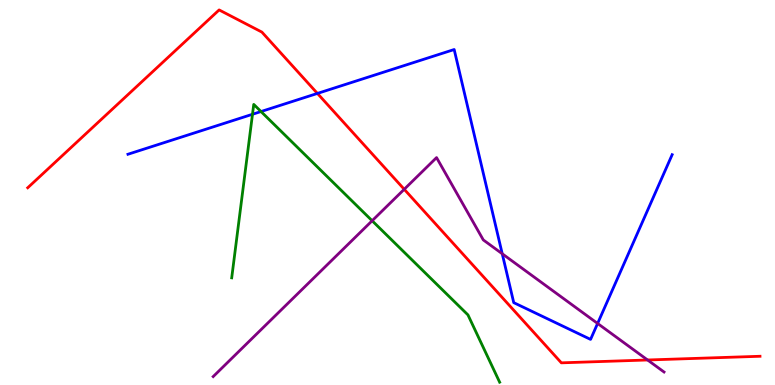[{'lines': ['blue', 'red'], 'intersections': [{'x': 4.1, 'y': 7.57}]}, {'lines': ['green', 'red'], 'intersections': []}, {'lines': ['purple', 'red'], 'intersections': [{'x': 5.22, 'y': 5.08}, {'x': 8.36, 'y': 0.65}]}, {'lines': ['blue', 'green'], 'intersections': [{'x': 3.26, 'y': 7.03}, {'x': 3.37, 'y': 7.1}]}, {'lines': ['blue', 'purple'], 'intersections': [{'x': 6.48, 'y': 3.41}, {'x': 7.71, 'y': 1.6}]}, {'lines': ['green', 'purple'], 'intersections': [{'x': 4.8, 'y': 4.27}]}]